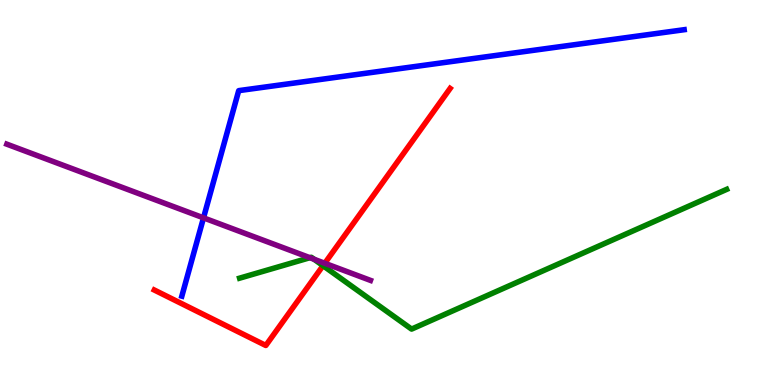[{'lines': ['blue', 'red'], 'intersections': []}, {'lines': ['green', 'red'], 'intersections': [{'x': 4.17, 'y': 3.1}]}, {'lines': ['purple', 'red'], 'intersections': [{'x': 4.19, 'y': 3.16}]}, {'lines': ['blue', 'green'], 'intersections': []}, {'lines': ['blue', 'purple'], 'intersections': [{'x': 2.63, 'y': 4.34}]}, {'lines': ['green', 'purple'], 'intersections': [{'x': 4.0, 'y': 3.31}, {'x': 4.05, 'y': 3.27}]}]